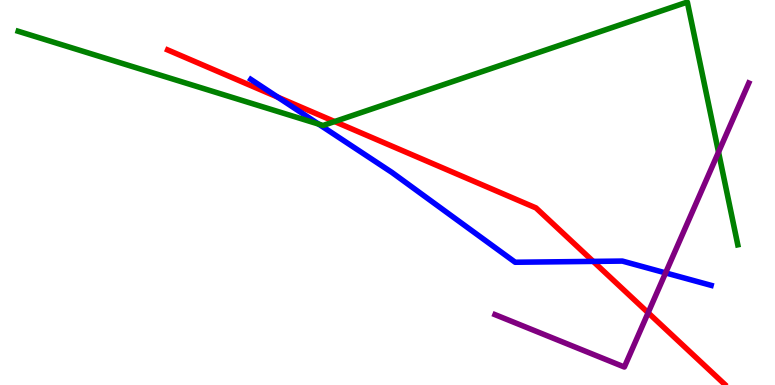[{'lines': ['blue', 'red'], 'intersections': [{'x': 3.58, 'y': 7.48}, {'x': 7.65, 'y': 3.21}]}, {'lines': ['green', 'red'], 'intersections': [{'x': 4.32, 'y': 6.84}]}, {'lines': ['purple', 'red'], 'intersections': [{'x': 8.36, 'y': 1.88}]}, {'lines': ['blue', 'green'], 'intersections': [{'x': 4.11, 'y': 6.78}]}, {'lines': ['blue', 'purple'], 'intersections': [{'x': 8.59, 'y': 2.91}]}, {'lines': ['green', 'purple'], 'intersections': [{'x': 9.27, 'y': 6.05}]}]